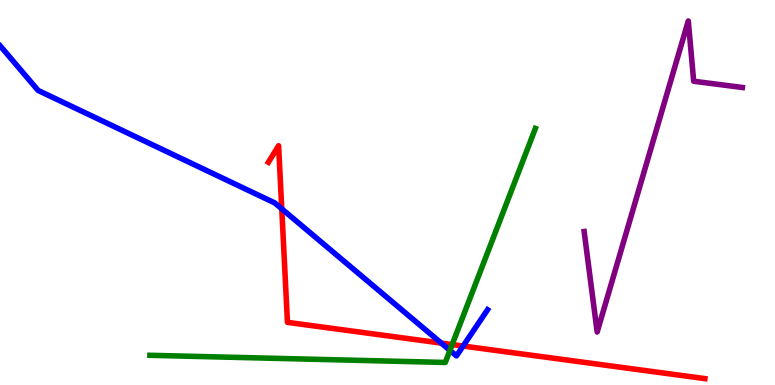[{'lines': ['blue', 'red'], 'intersections': [{'x': 3.64, 'y': 4.58}, {'x': 5.69, 'y': 1.09}, {'x': 5.98, 'y': 1.01}]}, {'lines': ['green', 'red'], 'intersections': [{'x': 5.83, 'y': 1.05}]}, {'lines': ['purple', 'red'], 'intersections': []}, {'lines': ['blue', 'green'], 'intersections': [{'x': 5.81, 'y': 0.899}]}, {'lines': ['blue', 'purple'], 'intersections': []}, {'lines': ['green', 'purple'], 'intersections': []}]